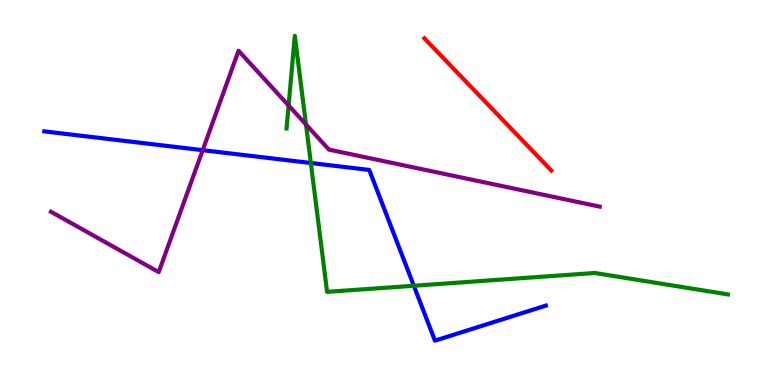[{'lines': ['blue', 'red'], 'intersections': []}, {'lines': ['green', 'red'], 'intersections': []}, {'lines': ['purple', 'red'], 'intersections': []}, {'lines': ['blue', 'green'], 'intersections': [{'x': 4.01, 'y': 5.77}, {'x': 5.34, 'y': 2.58}]}, {'lines': ['blue', 'purple'], 'intersections': [{'x': 2.62, 'y': 6.1}]}, {'lines': ['green', 'purple'], 'intersections': [{'x': 3.72, 'y': 7.26}, {'x': 3.95, 'y': 6.77}]}]